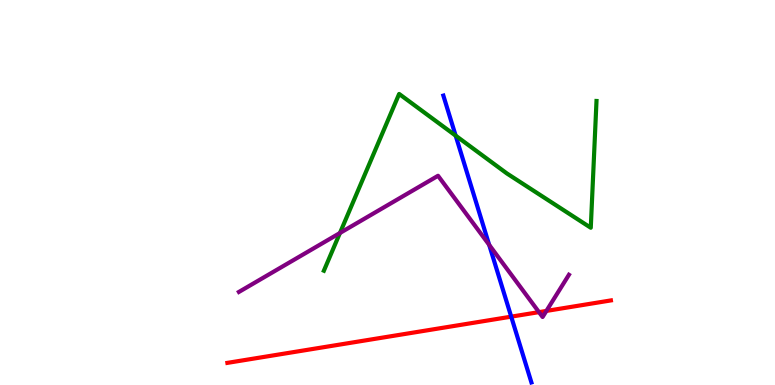[{'lines': ['blue', 'red'], 'intersections': [{'x': 6.6, 'y': 1.78}]}, {'lines': ['green', 'red'], 'intersections': []}, {'lines': ['purple', 'red'], 'intersections': [{'x': 6.95, 'y': 1.89}, {'x': 7.05, 'y': 1.92}]}, {'lines': ['blue', 'green'], 'intersections': [{'x': 5.88, 'y': 6.48}]}, {'lines': ['blue', 'purple'], 'intersections': [{'x': 6.31, 'y': 3.64}]}, {'lines': ['green', 'purple'], 'intersections': [{'x': 4.39, 'y': 3.95}]}]